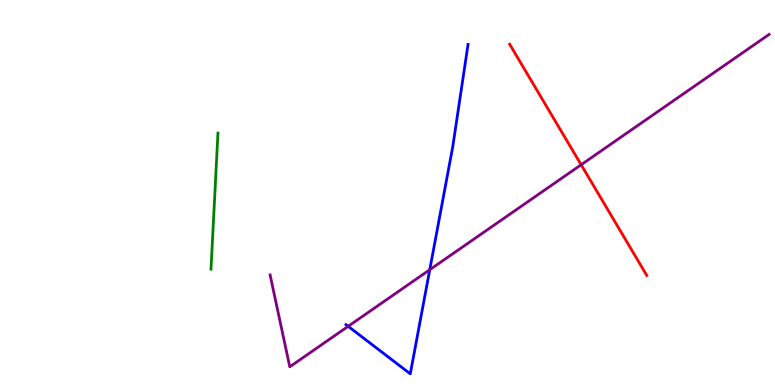[{'lines': ['blue', 'red'], 'intersections': []}, {'lines': ['green', 'red'], 'intersections': []}, {'lines': ['purple', 'red'], 'intersections': [{'x': 7.5, 'y': 5.72}]}, {'lines': ['blue', 'green'], 'intersections': []}, {'lines': ['blue', 'purple'], 'intersections': [{'x': 4.49, 'y': 1.52}, {'x': 5.55, 'y': 2.99}]}, {'lines': ['green', 'purple'], 'intersections': []}]